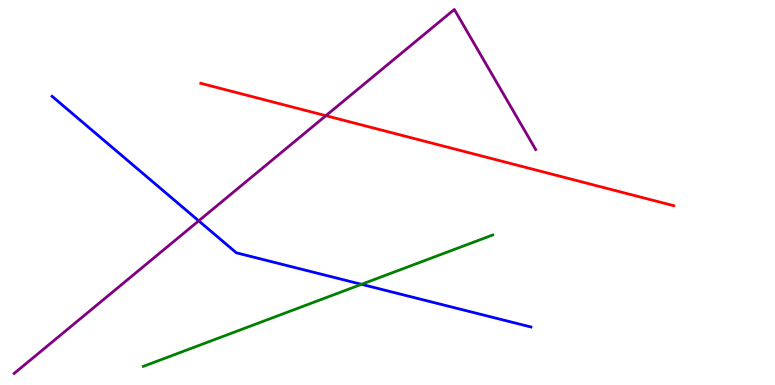[{'lines': ['blue', 'red'], 'intersections': []}, {'lines': ['green', 'red'], 'intersections': []}, {'lines': ['purple', 'red'], 'intersections': [{'x': 4.2, 'y': 7.0}]}, {'lines': ['blue', 'green'], 'intersections': [{'x': 4.66, 'y': 2.62}]}, {'lines': ['blue', 'purple'], 'intersections': [{'x': 2.56, 'y': 4.26}]}, {'lines': ['green', 'purple'], 'intersections': []}]